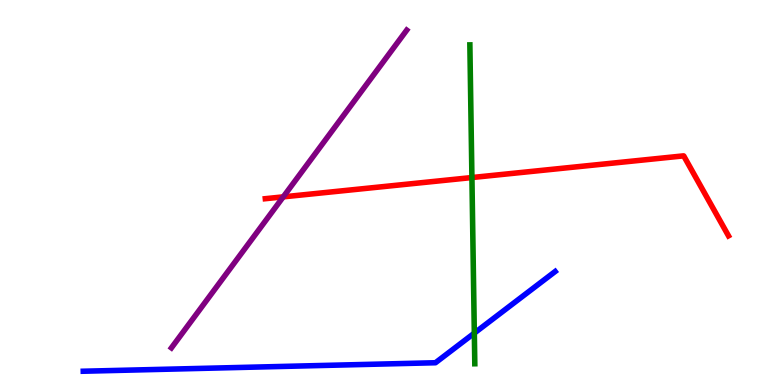[{'lines': ['blue', 'red'], 'intersections': []}, {'lines': ['green', 'red'], 'intersections': [{'x': 6.09, 'y': 5.39}]}, {'lines': ['purple', 'red'], 'intersections': [{'x': 3.65, 'y': 4.89}]}, {'lines': ['blue', 'green'], 'intersections': [{'x': 6.12, 'y': 1.35}]}, {'lines': ['blue', 'purple'], 'intersections': []}, {'lines': ['green', 'purple'], 'intersections': []}]